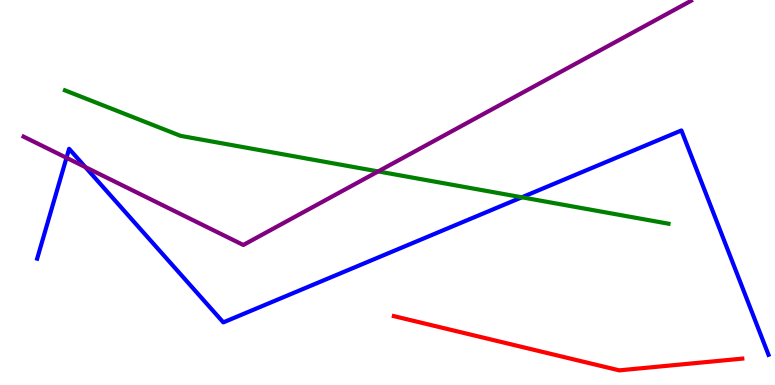[{'lines': ['blue', 'red'], 'intersections': []}, {'lines': ['green', 'red'], 'intersections': []}, {'lines': ['purple', 'red'], 'intersections': []}, {'lines': ['blue', 'green'], 'intersections': [{'x': 6.73, 'y': 4.88}]}, {'lines': ['blue', 'purple'], 'intersections': [{'x': 0.858, 'y': 5.9}, {'x': 1.1, 'y': 5.66}]}, {'lines': ['green', 'purple'], 'intersections': [{'x': 4.88, 'y': 5.55}]}]